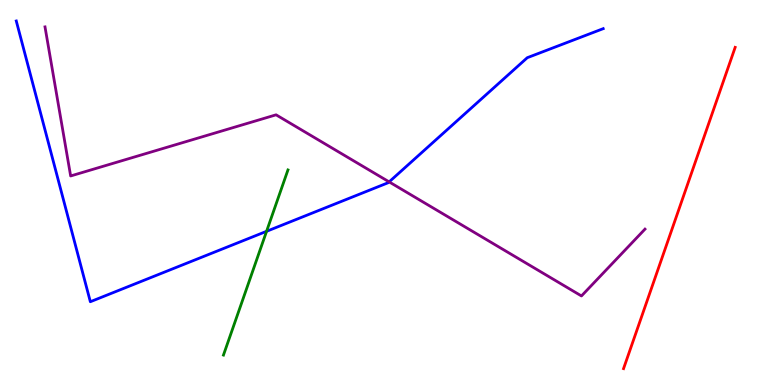[{'lines': ['blue', 'red'], 'intersections': []}, {'lines': ['green', 'red'], 'intersections': []}, {'lines': ['purple', 'red'], 'intersections': []}, {'lines': ['blue', 'green'], 'intersections': [{'x': 3.44, 'y': 3.99}]}, {'lines': ['blue', 'purple'], 'intersections': [{'x': 5.02, 'y': 5.28}]}, {'lines': ['green', 'purple'], 'intersections': []}]